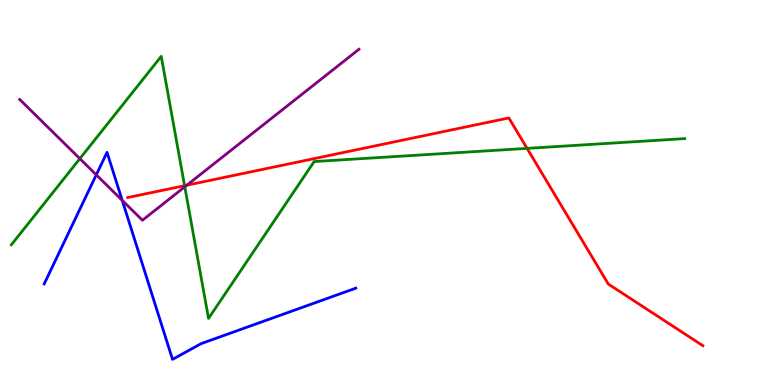[{'lines': ['blue', 'red'], 'intersections': []}, {'lines': ['green', 'red'], 'intersections': [{'x': 2.38, 'y': 5.18}, {'x': 6.8, 'y': 6.15}]}, {'lines': ['purple', 'red'], 'intersections': [{'x': 2.41, 'y': 5.19}]}, {'lines': ['blue', 'green'], 'intersections': []}, {'lines': ['blue', 'purple'], 'intersections': [{'x': 1.24, 'y': 5.46}, {'x': 1.58, 'y': 4.8}]}, {'lines': ['green', 'purple'], 'intersections': [{'x': 1.03, 'y': 5.88}, {'x': 2.38, 'y': 5.15}]}]